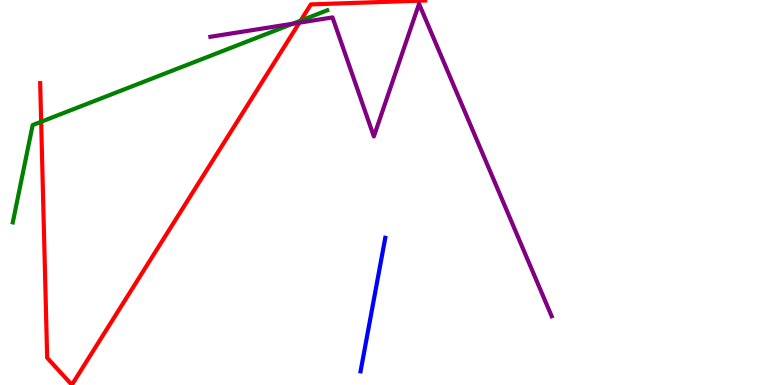[{'lines': ['blue', 'red'], 'intersections': []}, {'lines': ['green', 'red'], 'intersections': [{'x': 0.531, 'y': 6.84}, {'x': 3.88, 'y': 9.46}]}, {'lines': ['purple', 'red'], 'intersections': [{'x': 3.86, 'y': 9.41}]}, {'lines': ['blue', 'green'], 'intersections': []}, {'lines': ['blue', 'purple'], 'intersections': []}, {'lines': ['green', 'purple'], 'intersections': [{'x': 3.78, 'y': 9.38}]}]